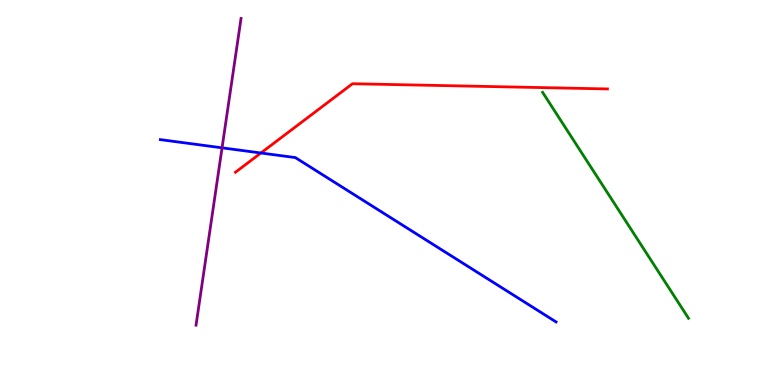[{'lines': ['blue', 'red'], 'intersections': [{'x': 3.37, 'y': 6.03}]}, {'lines': ['green', 'red'], 'intersections': []}, {'lines': ['purple', 'red'], 'intersections': []}, {'lines': ['blue', 'green'], 'intersections': []}, {'lines': ['blue', 'purple'], 'intersections': [{'x': 2.87, 'y': 6.16}]}, {'lines': ['green', 'purple'], 'intersections': []}]